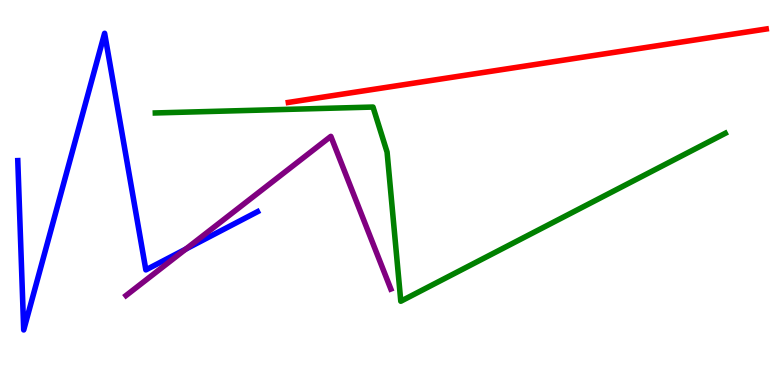[{'lines': ['blue', 'red'], 'intersections': []}, {'lines': ['green', 'red'], 'intersections': []}, {'lines': ['purple', 'red'], 'intersections': []}, {'lines': ['blue', 'green'], 'intersections': []}, {'lines': ['blue', 'purple'], 'intersections': [{'x': 2.4, 'y': 3.53}]}, {'lines': ['green', 'purple'], 'intersections': []}]